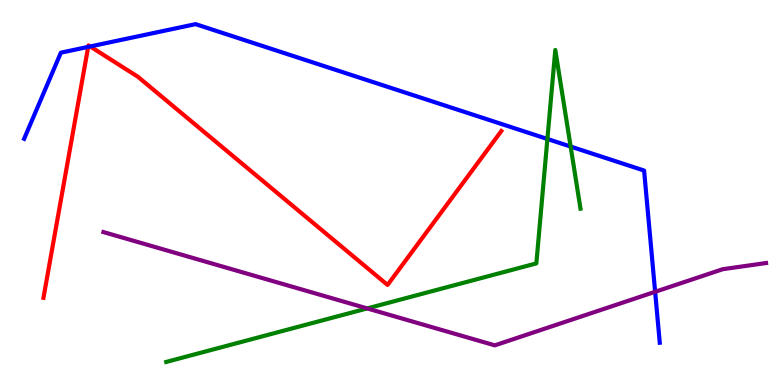[{'lines': ['blue', 'red'], 'intersections': [{'x': 1.14, 'y': 8.78}, {'x': 1.16, 'y': 8.79}]}, {'lines': ['green', 'red'], 'intersections': []}, {'lines': ['purple', 'red'], 'intersections': []}, {'lines': ['blue', 'green'], 'intersections': [{'x': 7.06, 'y': 6.39}, {'x': 7.36, 'y': 6.19}]}, {'lines': ['blue', 'purple'], 'intersections': [{'x': 8.45, 'y': 2.42}]}, {'lines': ['green', 'purple'], 'intersections': [{'x': 4.74, 'y': 1.99}]}]